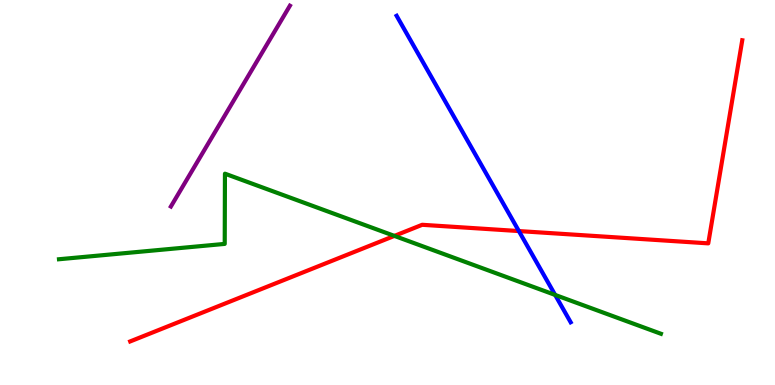[{'lines': ['blue', 'red'], 'intersections': [{'x': 6.7, 'y': 4.0}]}, {'lines': ['green', 'red'], 'intersections': [{'x': 5.09, 'y': 3.87}]}, {'lines': ['purple', 'red'], 'intersections': []}, {'lines': ['blue', 'green'], 'intersections': [{'x': 7.16, 'y': 2.34}]}, {'lines': ['blue', 'purple'], 'intersections': []}, {'lines': ['green', 'purple'], 'intersections': []}]